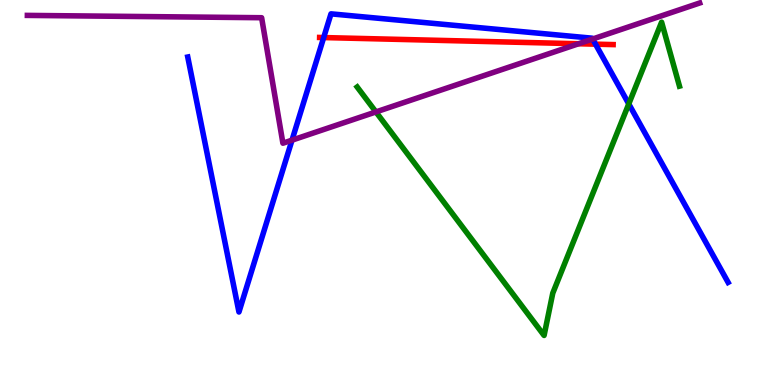[{'lines': ['blue', 'red'], 'intersections': [{'x': 4.18, 'y': 9.02}, {'x': 7.68, 'y': 8.85}]}, {'lines': ['green', 'red'], 'intersections': []}, {'lines': ['purple', 'red'], 'intersections': [{'x': 7.47, 'y': 8.86}]}, {'lines': ['blue', 'green'], 'intersections': [{'x': 8.11, 'y': 7.3}]}, {'lines': ['blue', 'purple'], 'intersections': [{'x': 3.77, 'y': 6.36}, {'x': 7.65, 'y': 8.99}]}, {'lines': ['green', 'purple'], 'intersections': [{'x': 4.85, 'y': 7.09}]}]